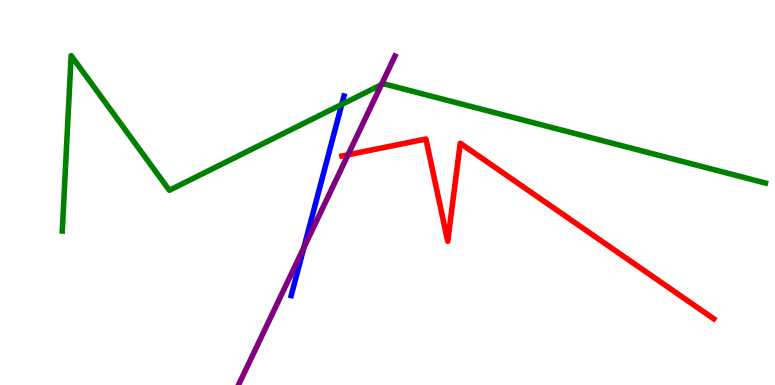[{'lines': ['blue', 'red'], 'intersections': []}, {'lines': ['green', 'red'], 'intersections': []}, {'lines': ['purple', 'red'], 'intersections': [{'x': 4.49, 'y': 5.98}]}, {'lines': ['blue', 'green'], 'intersections': [{'x': 4.41, 'y': 7.29}]}, {'lines': ['blue', 'purple'], 'intersections': [{'x': 3.92, 'y': 3.57}]}, {'lines': ['green', 'purple'], 'intersections': [{'x': 4.92, 'y': 7.8}]}]